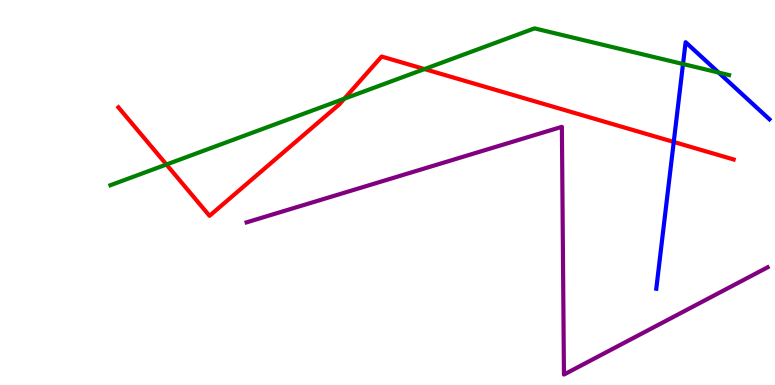[{'lines': ['blue', 'red'], 'intersections': [{'x': 8.69, 'y': 6.31}]}, {'lines': ['green', 'red'], 'intersections': [{'x': 2.15, 'y': 5.73}, {'x': 4.44, 'y': 7.44}, {'x': 5.48, 'y': 8.21}]}, {'lines': ['purple', 'red'], 'intersections': []}, {'lines': ['blue', 'green'], 'intersections': [{'x': 8.81, 'y': 8.34}, {'x': 9.27, 'y': 8.12}]}, {'lines': ['blue', 'purple'], 'intersections': []}, {'lines': ['green', 'purple'], 'intersections': []}]